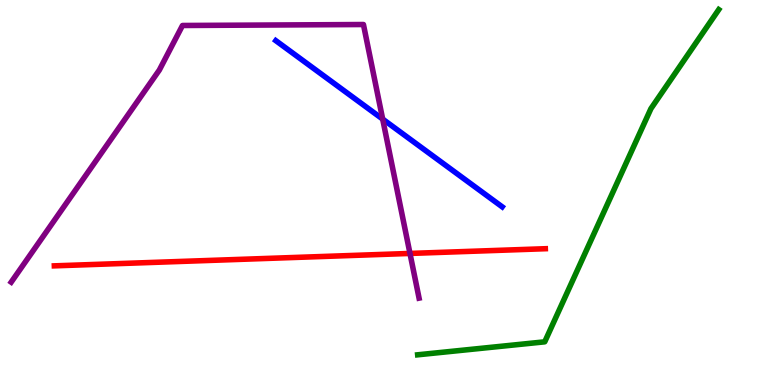[{'lines': ['blue', 'red'], 'intersections': []}, {'lines': ['green', 'red'], 'intersections': []}, {'lines': ['purple', 'red'], 'intersections': [{'x': 5.29, 'y': 3.42}]}, {'lines': ['blue', 'green'], 'intersections': []}, {'lines': ['blue', 'purple'], 'intersections': [{'x': 4.94, 'y': 6.91}]}, {'lines': ['green', 'purple'], 'intersections': []}]